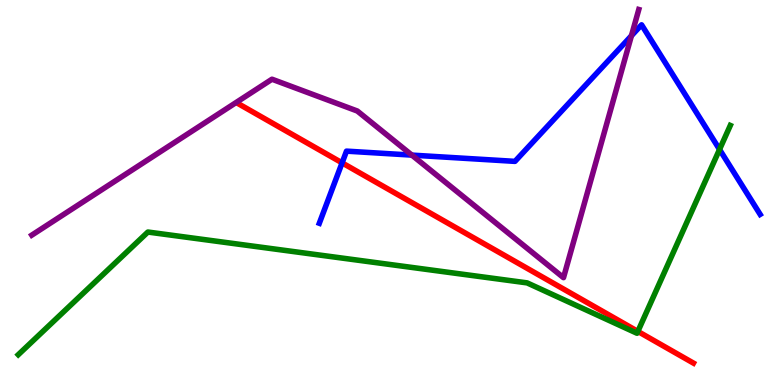[{'lines': ['blue', 'red'], 'intersections': [{'x': 4.41, 'y': 5.77}]}, {'lines': ['green', 'red'], 'intersections': [{'x': 8.23, 'y': 1.39}]}, {'lines': ['purple', 'red'], 'intersections': []}, {'lines': ['blue', 'green'], 'intersections': [{'x': 9.28, 'y': 6.12}]}, {'lines': ['blue', 'purple'], 'intersections': [{'x': 5.31, 'y': 5.97}, {'x': 8.15, 'y': 9.07}]}, {'lines': ['green', 'purple'], 'intersections': []}]